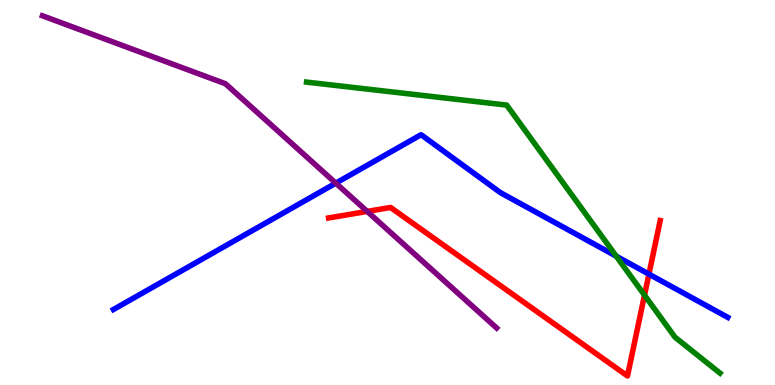[{'lines': ['blue', 'red'], 'intersections': [{'x': 8.37, 'y': 2.88}]}, {'lines': ['green', 'red'], 'intersections': [{'x': 8.32, 'y': 2.33}]}, {'lines': ['purple', 'red'], 'intersections': [{'x': 4.74, 'y': 4.51}]}, {'lines': ['blue', 'green'], 'intersections': [{'x': 7.95, 'y': 3.35}]}, {'lines': ['blue', 'purple'], 'intersections': [{'x': 4.33, 'y': 5.24}]}, {'lines': ['green', 'purple'], 'intersections': []}]